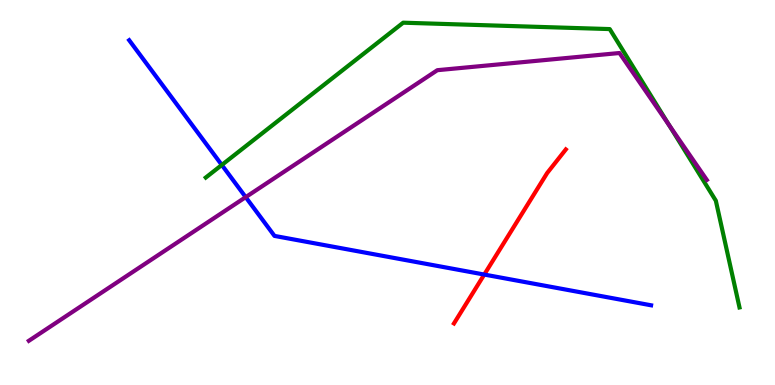[{'lines': ['blue', 'red'], 'intersections': [{'x': 6.25, 'y': 2.87}]}, {'lines': ['green', 'red'], 'intersections': []}, {'lines': ['purple', 'red'], 'intersections': []}, {'lines': ['blue', 'green'], 'intersections': [{'x': 2.86, 'y': 5.72}]}, {'lines': ['blue', 'purple'], 'intersections': [{'x': 3.17, 'y': 4.88}]}, {'lines': ['green', 'purple'], 'intersections': [{'x': 8.63, 'y': 6.75}]}]